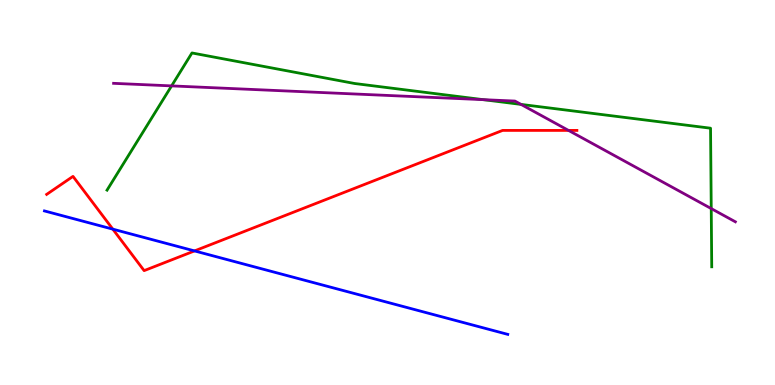[{'lines': ['blue', 'red'], 'intersections': [{'x': 1.46, 'y': 4.05}, {'x': 2.51, 'y': 3.48}]}, {'lines': ['green', 'red'], 'intersections': []}, {'lines': ['purple', 'red'], 'intersections': [{'x': 7.34, 'y': 6.61}]}, {'lines': ['blue', 'green'], 'intersections': []}, {'lines': ['blue', 'purple'], 'intersections': []}, {'lines': ['green', 'purple'], 'intersections': [{'x': 2.21, 'y': 7.77}, {'x': 6.24, 'y': 7.41}, {'x': 6.72, 'y': 7.29}, {'x': 9.18, 'y': 4.58}]}]